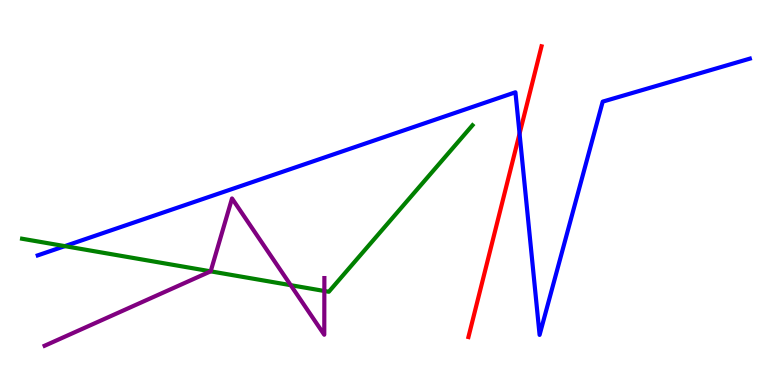[{'lines': ['blue', 'red'], 'intersections': [{'x': 6.7, 'y': 6.53}]}, {'lines': ['green', 'red'], 'intersections': []}, {'lines': ['purple', 'red'], 'intersections': []}, {'lines': ['blue', 'green'], 'intersections': [{'x': 0.836, 'y': 3.61}]}, {'lines': ['blue', 'purple'], 'intersections': []}, {'lines': ['green', 'purple'], 'intersections': [{'x': 2.72, 'y': 2.95}, {'x': 3.75, 'y': 2.59}, {'x': 4.19, 'y': 2.44}]}]